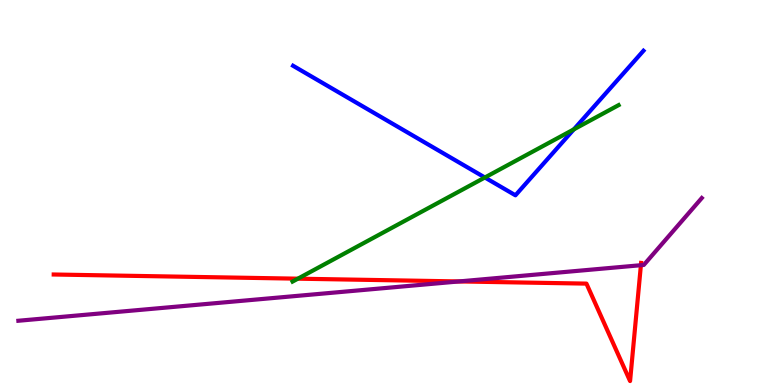[{'lines': ['blue', 'red'], 'intersections': []}, {'lines': ['green', 'red'], 'intersections': [{'x': 3.84, 'y': 2.76}]}, {'lines': ['purple', 'red'], 'intersections': [{'x': 5.92, 'y': 2.69}, {'x': 8.27, 'y': 3.11}]}, {'lines': ['blue', 'green'], 'intersections': [{'x': 6.26, 'y': 5.39}, {'x': 7.4, 'y': 6.64}]}, {'lines': ['blue', 'purple'], 'intersections': []}, {'lines': ['green', 'purple'], 'intersections': []}]